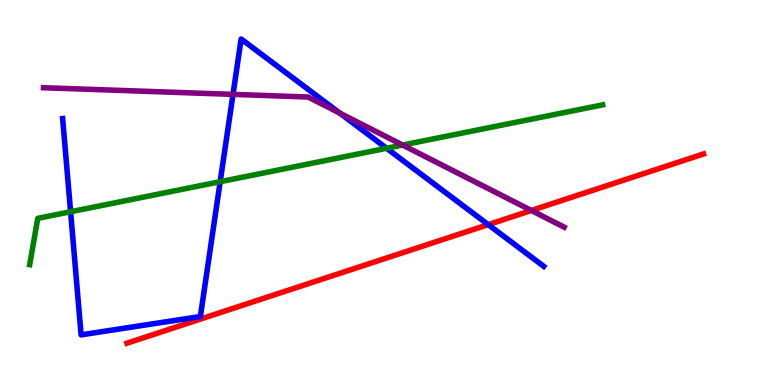[{'lines': ['blue', 'red'], 'intersections': [{'x': 6.3, 'y': 4.17}]}, {'lines': ['green', 'red'], 'intersections': []}, {'lines': ['purple', 'red'], 'intersections': [{'x': 6.86, 'y': 4.53}]}, {'lines': ['blue', 'green'], 'intersections': [{'x': 0.911, 'y': 4.5}, {'x': 2.84, 'y': 5.28}, {'x': 4.99, 'y': 6.15}]}, {'lines': ['blue', 'purple'], 'intersections': [{'x': 3.01, 'y': 7.55}, {'x': 4.38, 'y': 7.06}]}, {'lines': ['green', 'purple'], 'intersections': [{'x': 5.19, 'y': 6.23}]}]